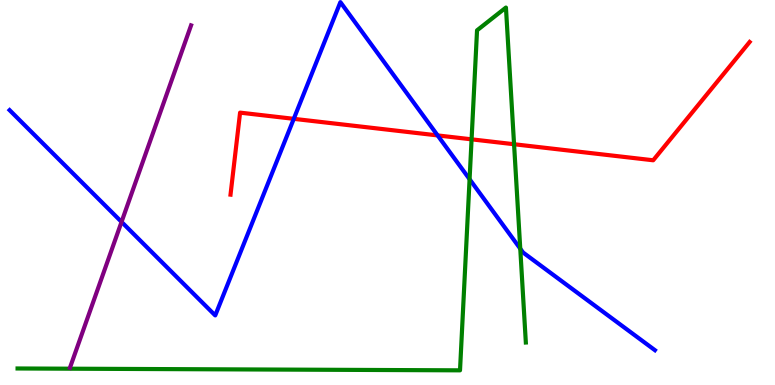[{'lines': ['blue', 'red'], 'intersections': [{'x': 3.79, 'y': 6.91}, {'x': 5.65, 'y': 6.48}]}, {'lines': ['green', 'red'], 'intersections': [{'x': 6.08, 'y': 6.38}, {'x': 6.63, 'y': 6.25}]}, {'lines': ['purple', 'red'], 'intersections': []}, {'lines': ['blue', 'green'], 'intersections': [{'x': 6.06, 'y': 5.35}, {'x': 6.71, 'y': 3.54}]}, {'lines': ['blue', 'purple'], 'intersections': [{'x': 1.57, 'y': 4.24}]}, {'lines': ['green', 'purple'], 'intersections': []}]